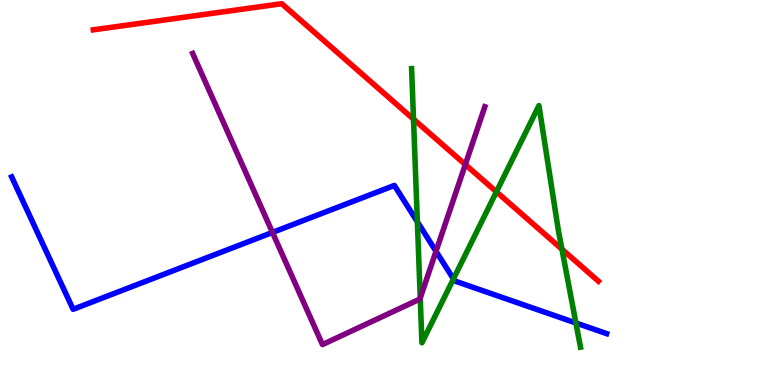[{'lines': ['blue', 'red'], 'intersections': []}, {'lines': ['green', 'red'], 'intersections': [{'x': 5.34, 'y': 6.9}, {'x': 6.41, 'y': 5.02}, {'x': 7.25, 'y': 3.53}]}, {'lines': ['purple', 'red'], 'intersections': [{'x': 6.0, 'y': 5.73}]}, {'lines': ['blue', 'green'], 'intersections': [{'x': 5.39, 'y': 4.24}, {'x': 5.85, 'y': 2.76}, {'x': 7.43, 'y': 1.61}]}, {'lines': ['blue', 'purple'], 'intersections': [{'x': 3.52, 'y': 3.96}, {'x': 5.63, 'y': 3.47}]}, {'lines': ['green', 'purple'], 'intersections': [{'x': 5.42, 'y': 2.26}]}]